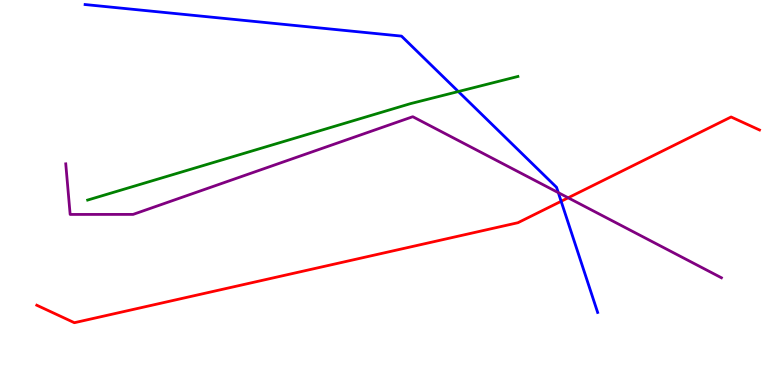[{'lines': ['blue', 'red'], 'intersections': [{'x': 7.24, 'y': 4.77}]}, {'lines': ['green', 'red'], 'intersections': []}, {'lines': ['purple', 'red'], 'intersections': [{'x': 7.33, 'y': 4.86}]}, {'lines': ['blue', 'green'], 'intersections': [{'x': 5.91, 'y': 7.62}]}, {'lines': ['blue', 'purple'], 'intersections': [{'x': 7.2, 'y': 5.0}]}, {'lines': ['green', 'purple'], 'intersections': []}]